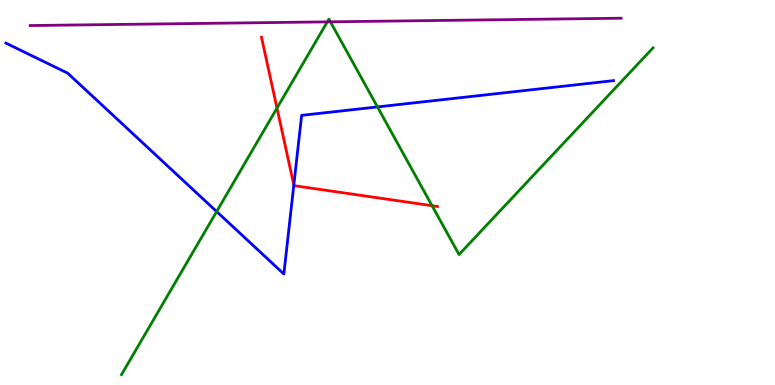[{'lines': ['blue', 'red'], 'intersections': [{'x': 3.79, 'y': 5.19}]}, {'lines': ['green', 'red'], 'intersections': [{'x': 3.57, 'y': 7.19}, {'x': 5.57, 'y': 4.66}]}, {'lines': ['purple', 'red'], 'intersections': []}, {'lines': ['blue', 'green'], 'intersections': [{'x': 2.8, 'y': 4.51}, {'x': 4.87, 'y': 7.22}]}, {'lines': ['blue', 'purple'], 'intersections': []}, {'lines': ['green', 'purple'], 'intersections': [{'x': 4.22, 'y': 9.43}, {'x': 4.26, 'y': 9.43}]}]